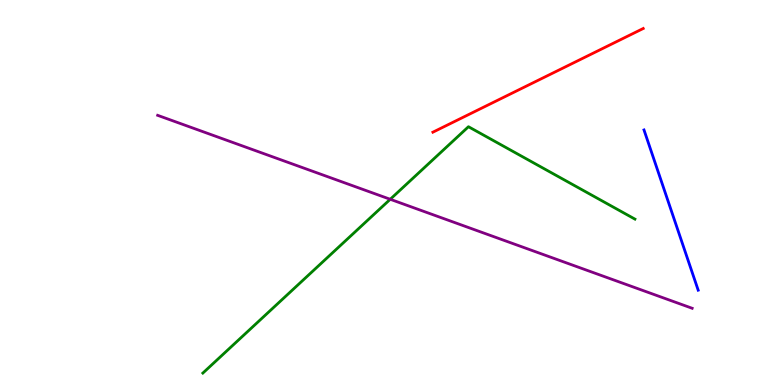[{'lines': ['blue', 'red'], 'intersections': []}, {'lines': ['green', 'red'], 'intersections': []}, {'lines': ['purple', 'red'], 'intersections': []}, {'lines': ['blue', 'green'], 'intersections': []}, {'lines': ['blue', 'purple'], 'intersections': []}, {'lines': ['green', 'purple'], 'intersections': [{'x': 5.04, 'y': 4.82}]}]